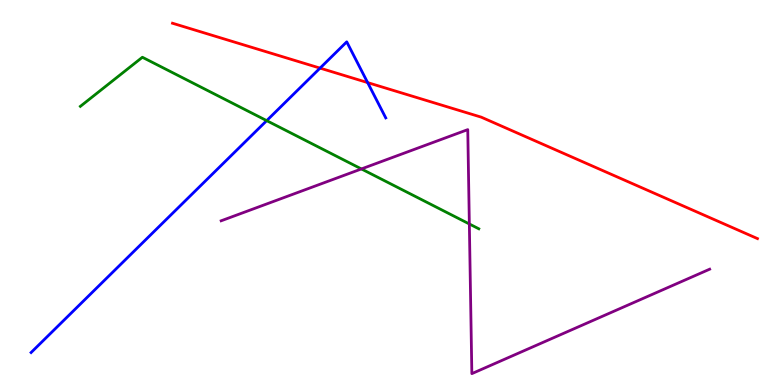[{'lines': ['blue', 'red'], 'intersections': [{'x': 4.13, 'y': 8.23}, {'x': 4.74, 'y': 7.85}]}, {'lines': ['green', 'red'], 'intersections': []}, {'lines': ['purple', 'red'], 'intersections': []}, {'lines': ['blue', 'green'], 'intersections': [{'x': 3.44, 'y': 6.87}]}, {'lines': ['blue', 'purple'], 'intersections': []}, {'lines': ['green', 'purple'], 'intersections': [{'x': 4.66, 'y': 5.61}, {'x': 6.06, 'y': 4.18}]}]